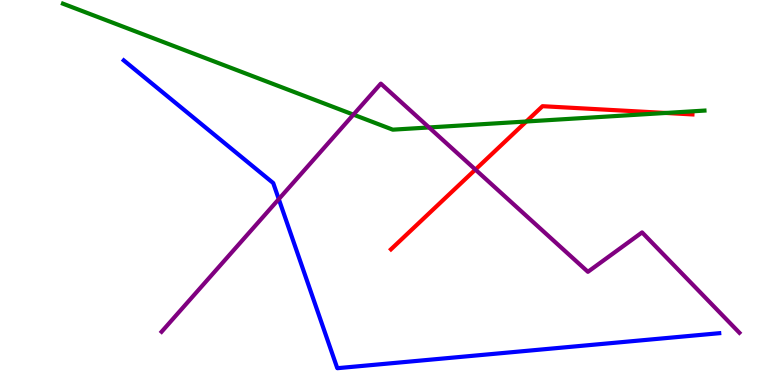[{'lines': ['blue', 'red'], 'intersections': []}, {'lines': ['green', 'red'], 'intersections': [{'x': 6.79, 'y': 6.84}, {'x': 8.59, 'y': 7.07}]}, {'lines': ['purple', 'red'], 'intersections': [{'x': 6.13, 'y': 5.6}]}, {'lines': ['blue', 'green'], 'intersections': []}, {'lines': ['blue', 'purple'], 'intersections': [{'x': 3.6, 'y': 4.83}]}, {'lines': ['green', 'purple'], 'intersections': [{'x': 4.56, 'y': 7.02}, {'x': 5.54, 'y': 6.69}]}]